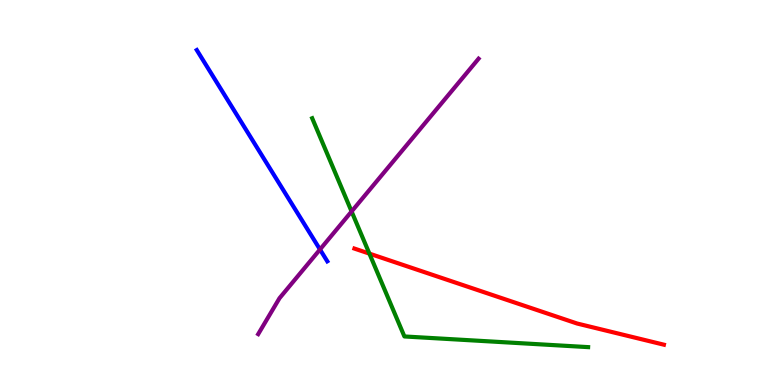[{'lines': ['blue', 'red'], 'intersections': []}, {'lines': ['green', 'red'], 'intersections': [{'x': 4.77, 'y': 3.41}]}, {'lines': ['purple', 'red'], 'intersections': []}, {'lines': ['blue', 'green'], 'intersections': []}, {'lines': ['blue', 'purple'], 'intersections': [{'x': 4.13, 'y': 3.52}]}, {'lines': ['green', 'purple'], 'intersections': [{'x': 4.54, 'y': 4.51}]}]